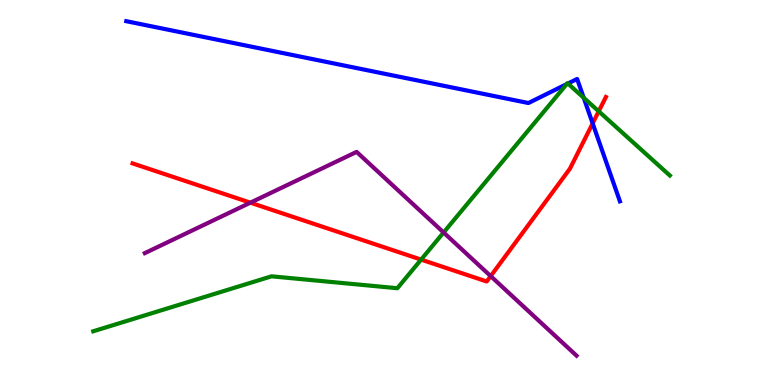[{'lines': ['blue', 'red'], 'intersections': [{'x': 7.65, 'y': 6.8}]}, {'lines': ['green', 'red'], 'intersections': [{'x': 5.43, 'y': 3.26}, {'x': 7.73, 'y': 7.11}]}, {'lines': ['purple', 'red'], 'intersections': [{'x': 3.23, 'y': 4.74}, {'x': 6.33, 'y': 2.83}]}, {'lines': ['blue', 'green'], 'intersections': [{'x': 7.31, 'y': 7.81}, {'x': 7.33, 'y': 7.83}, {'x': 7.53, 'y': 7.46}]}, {'lines': ['blue', 'purple'], 'intersections': []}, {'lines': ['green', 'purple'], 'intersections': [{'x': 5.72, 'y': 3.96}]}]